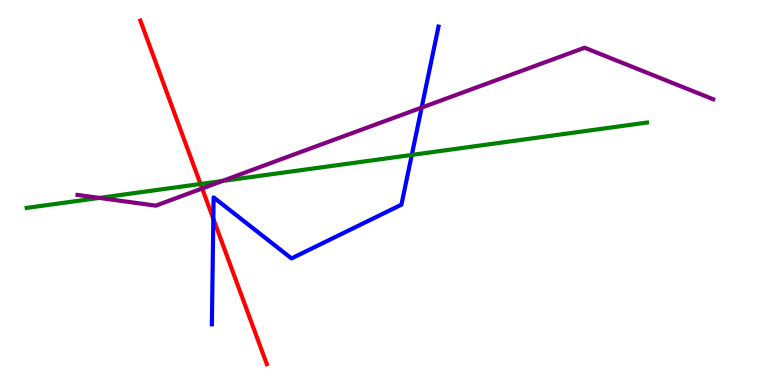[{'lines': ['blue', 'red'], 'intersections': [{'x': 2.75, 'y': 4.32}]}, {'lines': ['green', 'red'], 'intersections': [{'x': 2.59, 'y': 5.22}]}, {'lines': ['purple', 'red'], 'intersections': [{'x': 2.61, 'y': 5.1}]}, {'lines': ['blue', 'green'], 'intersections': [{'x': 5.31, 'y': 5.98}]}, {'lines': ['blue', 'purple'], 'intersections': [{'x': 5.44, 'y': 7.21}]}, {'lines': ['green', 'purple'], 'intersections': [{'x': 1.28, 'y': 4.86}, {'x': 2.87, 'y': 5.3}]}]